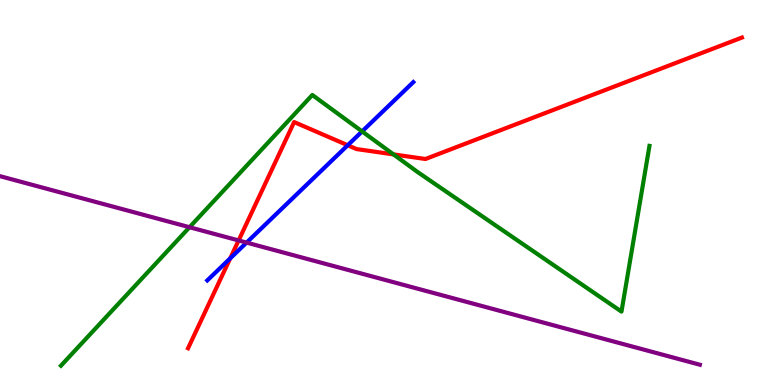[{'lines': ['blue', 'red'], 'intersections': [{'x': 2.97, 'y': 3.29}, {'x': 4.49, 'y': 6.23}]}, {'lines': ['green', 'red'], 'intersections': [{'x': 5.08, 'y': 5.99}]}, {'lines': ['purple', 'red'], 'intersections': [{'x': 3.08, 'y': 3.75}]}, {'lines': ['blue', 'green'], 'intersections': [{'x': 4.67, 'y': 6.59}]}, {'lines': ['blue', 'purple'], 'intersections': [{'x': 3.18, 'y': 3.7}]}, {'lines': ['green', 'purple'], 'intersections': [{'x': 2.45, 'y': 4.1}]}]